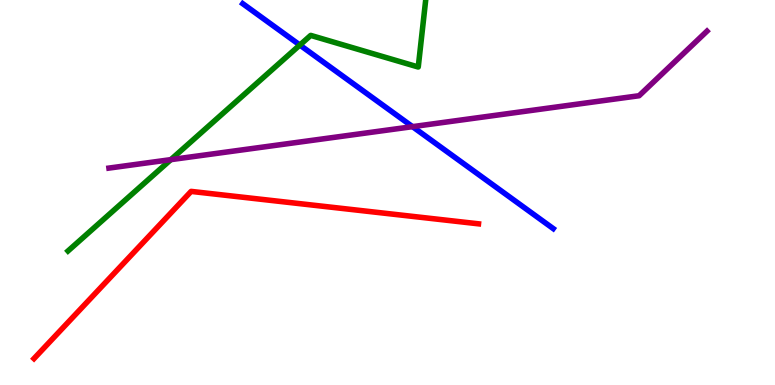[{'lines': ['blue', 'red'], 'intersections': []}, {'lines': ['green', 'red'], 'intersections': []}, {'lines': ['purple', 'red'], 'intersections': []}, {'lines': ['blue', 'green'], 'intersections': [{'x': 3.87, 'y': 8.83}]}, {'lines': ['blue', 'purple'], 'intersections': [{'x': 5.32, 'y': 6.71}]}, {'lines': ['green', 'purple'], 'intersections': [{'x': 2.2, 'y': 5.85}]}]